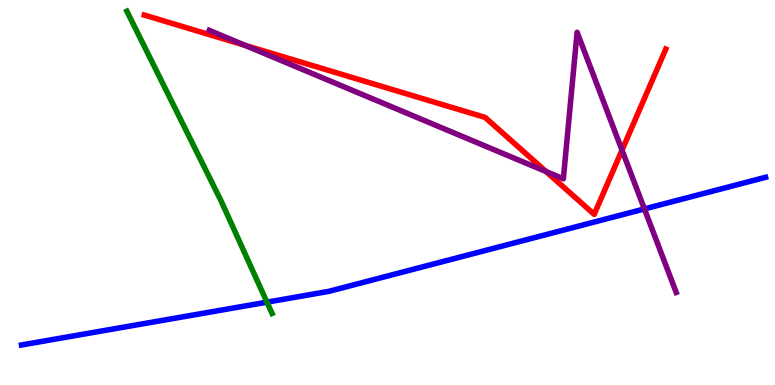[{'lines': ['blue', 'red'], 'intersections': []}, {'lines': ['green', 'red'], 'intersections': []}, {'lines': ['purple', 'red'], 'intersections': [{'x': 3.16, 'y': 8.82}, {'x': 7.05, 'y': 5.54}, {'x': 8.03, 'y': 6.1}]}, {'lines': ['blue', 'green'], 'intersections': [{'x': 3.44, 'y': 2.15}]}, {'lines': ['blue', 'purple'], 'intersections': [{'x': 8.31, 'y': 4.57}]}, {'lines': ['green', 'purple'], 'intersections': []}]